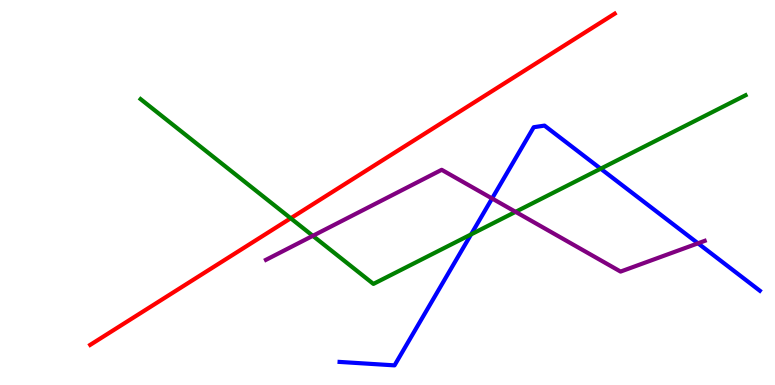[{'lines': ['blue', 'red'], 'intersections': []}, {'lines': ['green', 'red'], 'intersections': [{'x': 3.75, 'y': 4.33}]}, {'lines': ['purple', 'red'], 'intersections': []}, {'lines': ['blue', 'green'], 'intersections': [{'x': 6.08, 'y': 3.91}, {'x': 7.75, 'y': 5.62}]}, {'lines': ['blue', 'purple'], 'intersections': [{'x': 6.35, 'y': 4.84}, {'x': 9.01, 'y': 3.68}]}, {'lines': ['green', 'purple'], 'intersections': [{'x': 4.04, 'y': 3.87}, {'x': 6.65, 'y': 4.5}]}]